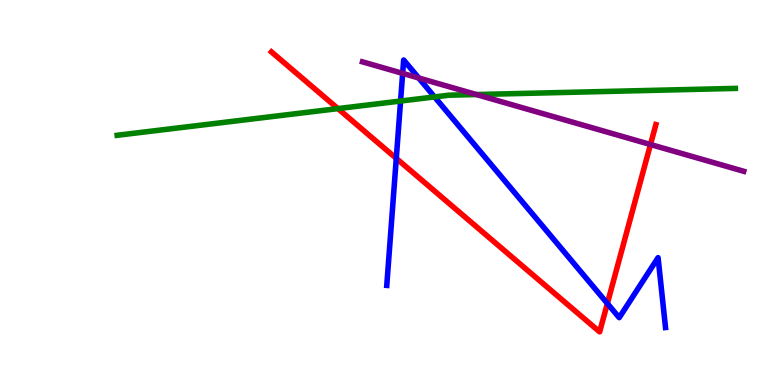[{'lines': ['blue', 'red'], 'intersections': [{'x': 5.11, 'y': 5.89}, {'x': 7.84, 'y': 2.12}]}, {'lines': ['green', 'red'], 'intersections': [{'x': 4.36, 'y': 7.18}]}, {'lines': ['purple', 'red'], 'intersections': [{'x': 8.39, 'y': 6.25}]}, {'lines': ['blue', 'green'], 'intersections': [{'x': 5.17, 'y': 7.38}, {'x': 5.61, 'y': 7.48}]}, {'lines': ['blue', 'purple'], 'intersections': [{'x': 5.2, 'y': 8.09}, {'x': 5.4, 'y': 7.97}]}, {'lines': ['green', 'purple'], 'intersections': [{'x': 6.15, 'y': 7.54}]}]